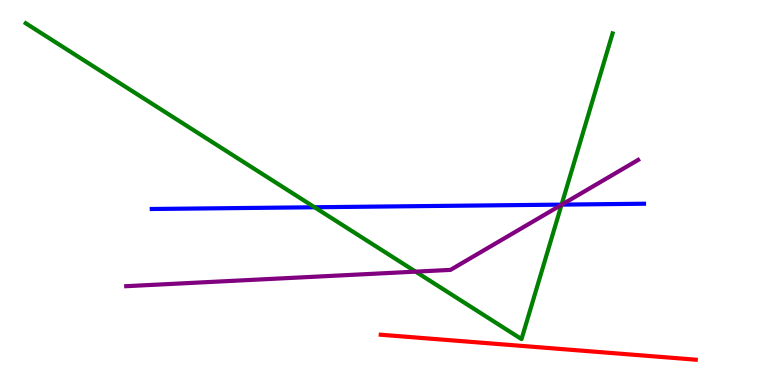[{'lines': ['blue', 'red'], 'intersections': []}, {'lines': ['green', 'red'], 'intersections': []}, {'lines': ['purple', 'red'], 'intersections': []}, {'lines': ['blue', 'green'], 'intersections': [{'x': 4.06, 'y': 4.62}, {'x': 7.25, 'y': 4.69}]}, {'lines': ['blue', 'purple'], 'intersections': [{'x': 7.25, 'y': 4.69}]}, {'lines': ['green', 'purple'], 'intersections': [{'x': 5.36, 'y': 2.94}, {'x': 7.25, 'y': 4.68}]}]